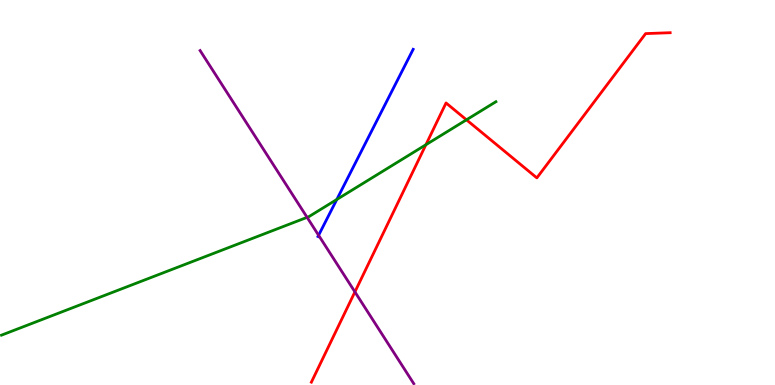[{'lines': ['blue', 'red'], 'intersections': []}, {'lines': ['green', 'red'], 'intersections': [{'x': 5.5, 'y': 6.24}, {'x': 6.02, 'y': 6.89}]}, {'lines': ['purple', 'red'], 'intersections': [{'x': 4.58, 'y': 2.42}]}, {'lines': ['blue', 'green'], 'intersections': [{'x': 4.35, 'y': 4.82}]}, {'lines': ['blue', 'purple'], 'intersections': [{'x': 4.11, 'y': 3.89}]}, {'lines': ['green', 'purple'], 'intersections': [{'x': 3.96, 'y': 4.35}]}]